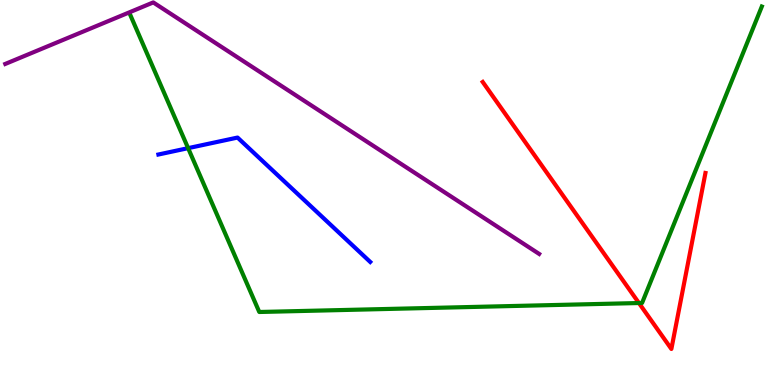[{'lines': ['blue', 'red'], 'intersections': []}, {'lines': ['green', 'red'], 'intersections': [{'x': 8.24, 'y': 2.13}]}, {'lines': ['purple', 'red'], 'intersections': []}, {'lines': ['blue', 'green'], 'intersections': [{'x': 2.43, 'y': 6.15}]}, {'lines': ['blue', 'purple'], 'intersections': []}, {'lines': ['green', 'purple'], 'intersections': []}]